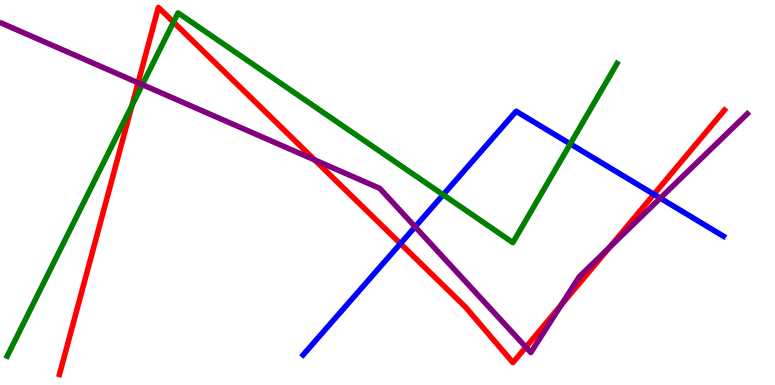[{'lines': ['blue', 'red'], 'intersections': [{'x': 5.17, 'y': 3.67}, {'x': 8.44, 'y': 4.95}]}, {'lines': ['green', 'red'], 'intersections': [{'x': 1.7, 'y': 7.26}, {'x': 2.24, 'y': 9.43}]}, {'lines': ['purple', 'red'], 'intersections': [{'x': 1.78, 'y': 7.85}, {'x': 4.06, 'y': 5.85}, {'x': 6.79, 'y': 0.984}, {'x': 7.24, 'y': 2.08}, {'x': 7.86, 'y': 3.57}]}, {'lines': ['blue', 'green'], 'intersections': [{'x': 5.72, 'y': 4.94}, {'x': 7.36, 'y': 6.26}]}, {'lines': ['blue', 'purple'], 'intersections': [{'x': 5.36, 'y': 4.11}, {'x': 8.52, 'y': 4.85}]}, {'lines': ['green', 'purple'], 'intersections': [{'x': 1.84, 'y': 7.8}]}]